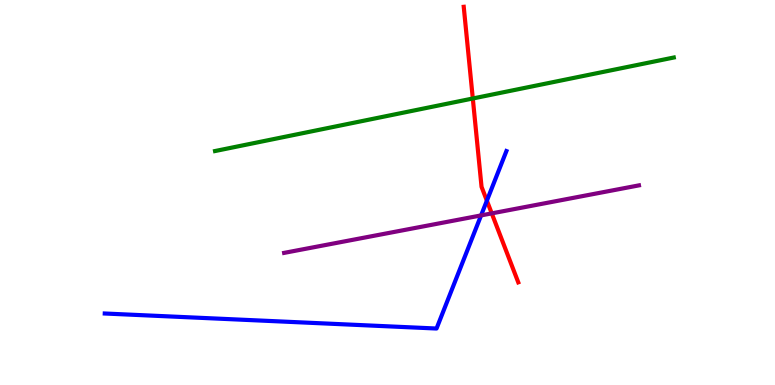[{'lines': ['blue', 'red'], 'intersections': [{'x': 6.28, 'y': 4.79}]}, {'lines': ['green', 'red'], 'intersections': [{'x': 6.1, 'y': 7.44}]}, {'lines': ['purple', 'red'], 'intersections': [{'x': 6.35, 'y': 4.46}]}, {'lines': ['blue', 'green'], 'intersections': []}, {'lines': ['blue', 'purple'], 'intersections': [{'x': 6.21, 'y': 4.4}]}, {'lines': ['green', 'purple'], 'intersections': []}]